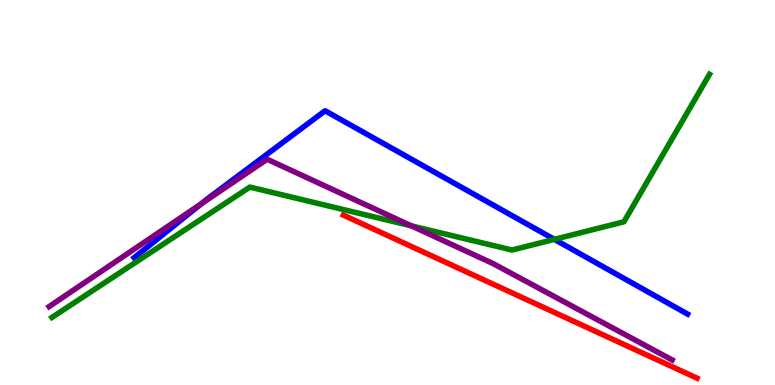[{'lines': ['blue', 'red'], 'intersections': []}, {'lines': ['green', 'red'], 'intersections': []}, {'lines': ['purple', 'red'], 'intersections': []}, {'lines': ['blue', 'green'], 'intersections': [{'x': 7.15, 'y': 3.78}]}, {'lines': ['blue', 'purple'], 'intersections': [{'x': 2.6, 'y': 4.71}]}, {'lines': ['green', 'purple'], 'intersections': [{'x': 5.31, 'y': 4.13}]}]